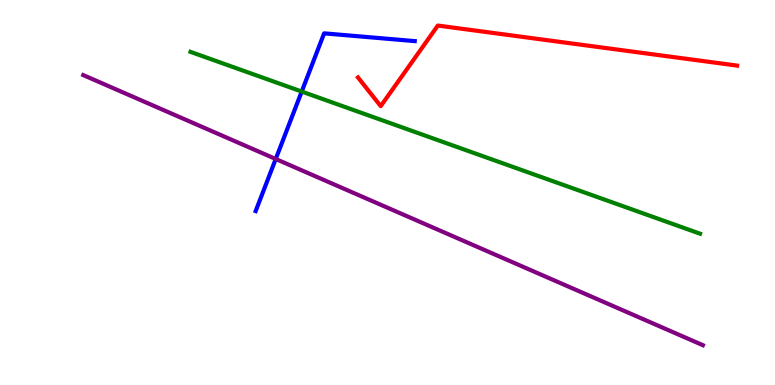[{'lines': ['blue', 'red'], 'intersections': []}, {'lines': ['green', 'red'], 'intersections': []}, {'lines': ['purple', 'red'], 'intersections': []}, {'lines': ['blue', 'green'], 'intersections': [{'x': 3.89, 'y': 7.62}]}, {'lines': ['blue', 'purple'], 'intersections': [{'x': 3.56, 'y': 5.87}]}, {'lines': ['green', 'purple'], 'intersections': []}]